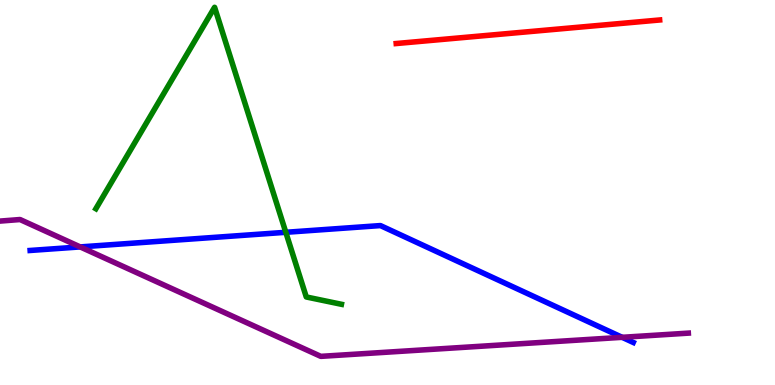[{'lines': ['blue', 'red'], 'intersections': []}, {'lines': ['green', 'red'], 'intersections': []}, {'lines': ['purple', 'red'], 'intersections': []}, {'lines': ['blue', 'green'], 'intersections': [{'x': 3.69, 'y': 3.97}]}, {'lines': ['blue', 'purple'], 'intersections': [{'x': 1.03, 'y': 3.59}, {'x': 8.03, 'y': 1.24}]}, {'lines': ['green', 'purple'], 'intersections': []}]